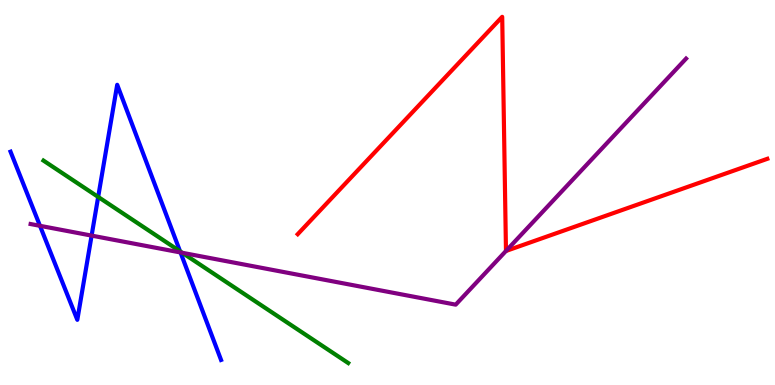[{'lines': ['blue', 'red'], 'intersections': []}, {'lines': ['green', 'red'], 'intersections': []}, {'lines': ['purple', 'red'], 'intersections': [{'x': 6.53, 'y': 3.48}]}, {'lines': ['blue', 'green'], 'intersections': [{'x': 1.27, 'y': 4.89}, {'x': 2.32, 'y': 3.47}]}, {'lines': ['blue', 'purple'], 'intersections': [{'x': 0.516, 'y': 4.13}, {'x': 1.18, 'y': 3.88}, {'x': 2.33, 'y': 3.44}]}, {'lines': ['green', 'purple'], 'intersections': [{'x': 2.35, 'y': 3.43}]}]